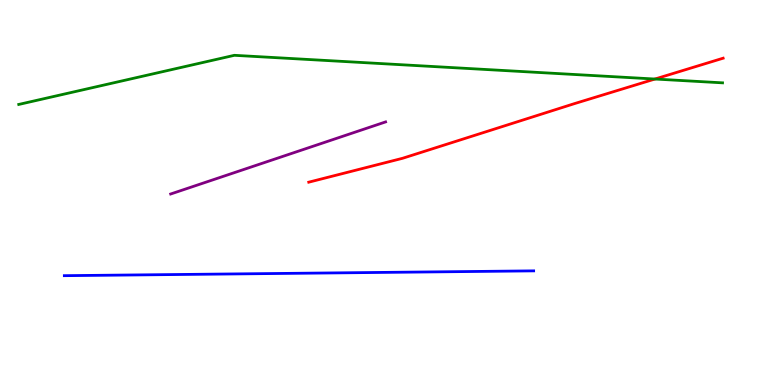[{'lines': ['blue', 'red'], 'intersections': []}, {'lines': ['green', 'red'], 'intersections': [{'x': 8.45, 'y': 7.95}]}, {'lines': ['purple', 'red'], 'intersections': []}, {'lines': ['blue', 'green'], 'intersections': []}, {'lines': ['blue', 'purple'], 'intersections': []}, {'lines': ['green', 'purple'], 'intersections': []}]